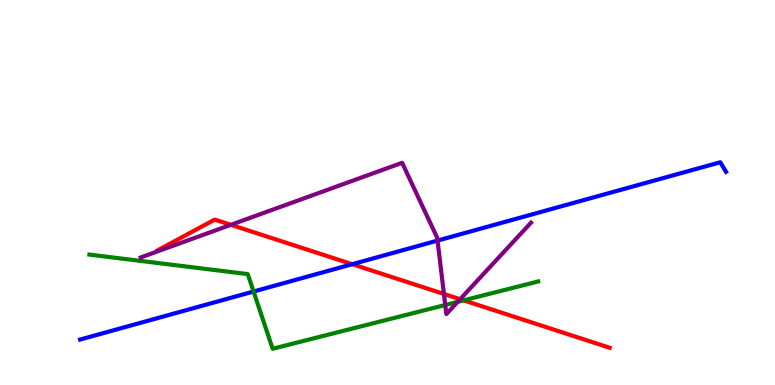[{'lines': ['blue', 'red'], 'intersections': [{'x': 4.54, 'y': 3.14}]}, {'lines': ['green', 'red'], 'intersections': [{'x': 5.98, 'y': 2.2}]}, {'lines': ['purple', 'red'], 'intersections': [{'x': 2.98, 'y': 4.16}, {'x': 5.73, 'y': 2.36}, {'x': 5.94, 'y': 2.23}]}, {'lines': ['blue', 'green'], 'intersections': [{'x': 3.27, 'y': 2.43}]}, {'lines': ['blue', 'purple'], 'intersections': [{'x': 5.65, 'y': 3.75}]}, {'lines': ['green', 'purple'], 'intersections': [{'x': 5.75, 'y': 2.08}, {'x': 5.91, 'y': 2.16}]}]